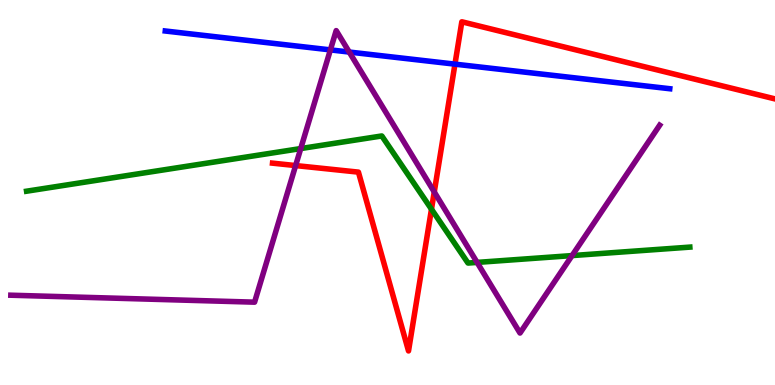[{'lines': ['blue', 'red'], 'intersections': [{'x': 5.87, 'y': 8.33}]}, {'lines': ['green', 'red'], 'intersections': [{'x': 5.57, 'y': 4.57}]}, {'lines': ['purple', 'red'], 'intersections': [{'x': 3.81, 'y': 5.7}, {'x': 5.6, 'y': 5.01}]}, {'lines': ['blue', 'green'], 'intersections': []}, {'lines': ['blue', 'purple'], 'intersections': [{'x': 4.26, 'y': 8.7}, {'x': 4.51, 'y': 8.65}]}, {'lines': ['green', 'purple'], 'intersections': [{'x': 3.88, 'y': 6.14}, {'x': 6.16, 'y': 3.18}, {'x': 7.38, 'y': 3.36}]}]